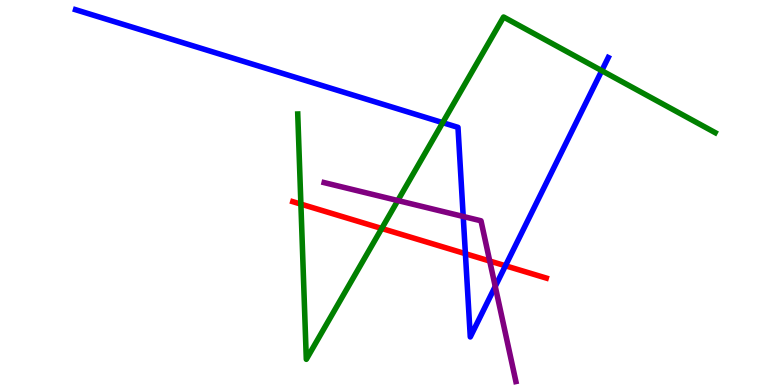[{'lines': ['blue', 'red'], 'intersections': [{'x': 6.01, 'y': 3.41}, {'x': 6.52, 'y': 3.1}]}, {'lines': ['green', 'red'], 'intersections': [{'x': 3.88, 'y': 4.7}, {'x': 4.93, 'y': 4.07}]}, {'lines': ['purple', 'red'], 'intersections': [{'x': 6.32, 'y': 3.22}]}, {'lines': ['blue', 'green'], 'intersections': [{'x': 5.71, 'y': 6.81}, {'x': 7.76, 'y': 8.16}]}, {'lines': ['blue', 'purple'], 'intersections': [{'x': 5.98, 'y': 4.38}, {'x': 6.39, 'y': 2.56}]}, {'lines': ['green', 'purple'], 'intersections': [{'x': 5.13, 'y': 4.79}]}]